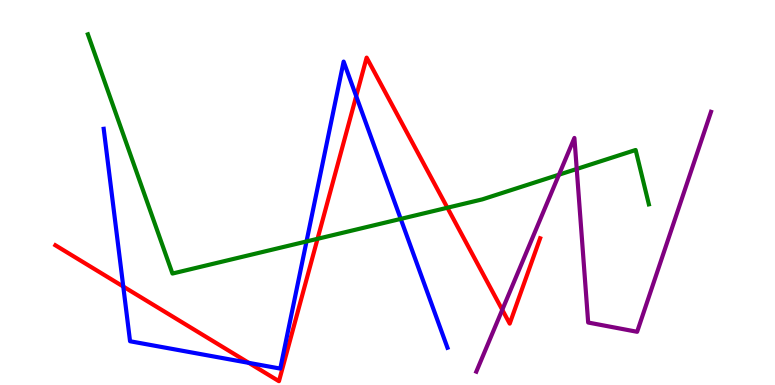[{'lines': ['blue', 'red'], 'intersections': [{'x': 1.59, 'y': 2.56}, {'x': 3.21, 'y': 0.575}, {'x': 4.6, 'y': 7.5}]}, {'lines': ['green', 'red'], 'intersections': [{'x': 4.1, 'y': 3.8}, {'x': 5.77, 'y': 4.6}]}, {'lines': ['purple', 'red'], 'intersections': [{'x': 6.48, 'y': 1.95}]}, {'lines': ['blue', 'green'], 'intersections': [{'x': 3.96, 'y': 3.73}, {'x': 5.17, 'y': 4.31}]}, {'lines': ['blue', 'purple'], 'intersections': []}, {'lines': ['green', 'purple'], 'intersections': [{'x': 7.21, 'y': 5.46}, {'x': 7.44, 'y': 5.61}]}]